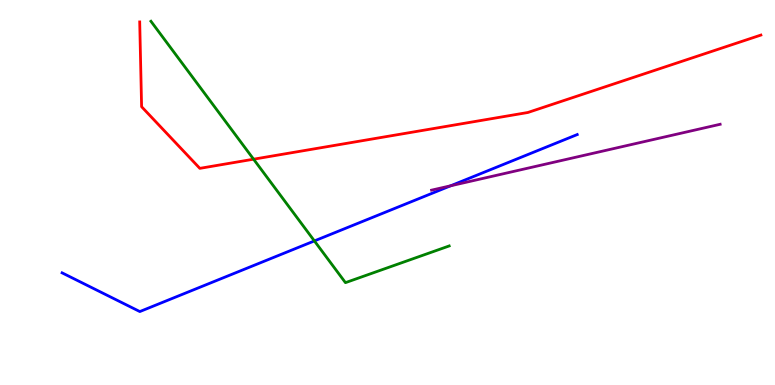[{'lines': ['blue', 'red'], 'intersections': []}, {'lines': ['green', 'red'], 'intersections': [{'x': 3.27, 'y': 5.86}]}, {'lines': ['purple', 'red'], 'intersections': []}, {'lines': ['blue', 'green'], 'intersections': [{'x': 4.06, 'y': 3.74}]}, {'lines': ['blue', 'purple'], 'intersections': [{'x': 5.81, 'y': 5.17}]}, {'lines': ['green', 'purple'], 'intersections': []}]